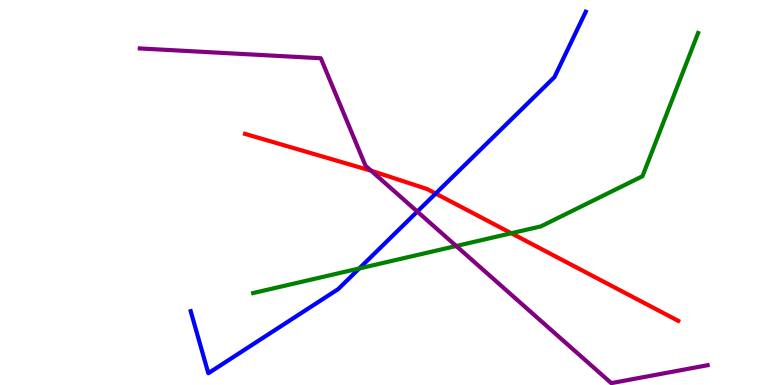[{'lines': ['blue', 'red'], 'intersections': [{'x': 5.62, 'y': 4.97}]}, {'lines': ['green', 'red'], 'intersections': [{'x': 6.6, 'y': 3.94}]}, {'lines': ['purple', 'red'], 'intersections': [{'x': 4.79, 'y': 5.57}]}, {'lines': ['blue', 'green'], 'intersections': [{'x': 4.64, 'y': 3.03}]}, {'lines': ['blue', 'purple'], 'intersections': [{'x': 5.38, 'y': 4.5}]}, {'lines': ['green', 'purple'], 'intersections': [{'x': 5.89, 'y': 3.61}]}]